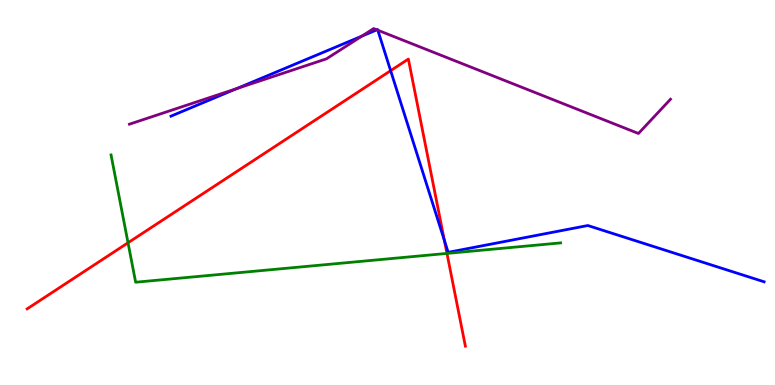[{'lines': ['blue', 'red'], 'intersections': [{'x': 5.04, 'y': 8.16}, {'x': 5.73, 'y': 3.76}]}, {'lines': ['green', 'red'], 'intersections': [{'x': 1.65, 'y': 3.69}, {'x': 5.77, 'y': 3.42}]}, {'lines': ['purple', 'red'], 'intersections': []}, {'lines': ['blue', 'green'], 'intersections': []}, {'lines': ['blue', 'purple'], 'intersections': [{'x': 3.05, 'y': 7.7}, {'x': 4.67, 'y': 9.06}, {'x': 4.86, 'y': 9.23}, {'x': 4.88, 'y': 9.22}]}, {'lines': ['green', 'purple'], 'intersections': []}]